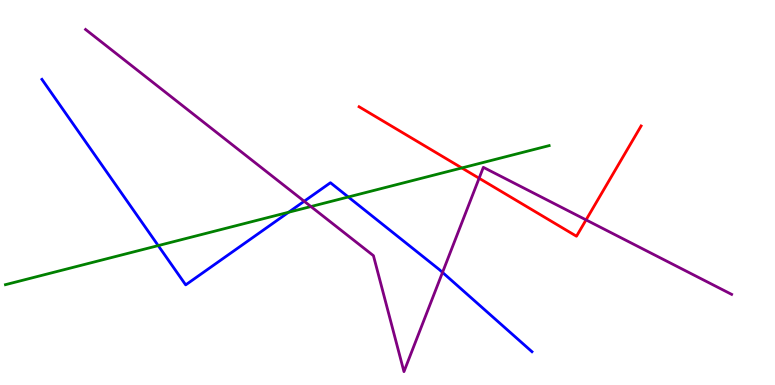[{'lines': ['blue', 'red'], 'intersections': []}, {'lines': ['green', 'red'], 'intersections': [{'x': 5.96, 'y': 5.64}]}, {'lines': ['purple', 'red'], 'intersections': [{'x': 6.18, 'y': 5.37}, {'x': 7.56, 'y': 4.29}]}, {'lines': ['blue', 'green'], 'intersections': [{'x': 2.04, 'y': 3.62}, {'x': 3.72, 'y': 4.49}, {'x': 4.49, 'y': 4.88}]}, {'lines': ['blue', 'purple'], 'intersections': [{'x': 3.93, 'y': 4.77}, {'x': 5.71, 'y': 2.92}]}, {'lines': ['green', 'purple'], 'intersections': [{'x': 4.01, 'y': 4.64}]}]